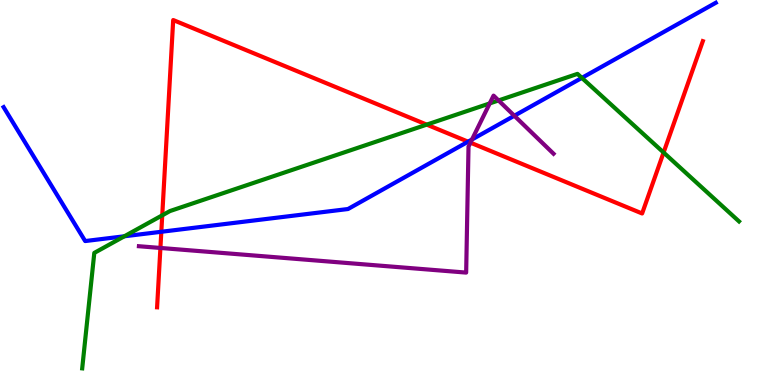[{'lines': ['blue', 'red'], 'intersections': [{'x': 2.08, 'y': 3.98}, {'x': 6.04, 'y': 6.32}]}, {'lines': ['green', 'red'], 'intersections': [{'x': 2.09, 'y': 4.41}, {'x': 5.51, 'y': 6.76}, {'x': 8.56, 'y': 6.04}]}, {'lines': ['purple', 'red'], 'intersections': [{'x': 2.07, 'y': 3.56}, {'x': 6.07, 'y': 6.29}]}, {'lines': ['blue', 'green'], 'intersections': [{'x': 1.6, 'y': 3.86}, {'x': 7.51, 'y': 7.98}]}, {'lines': ['blue', 'purple'], 'intersections': [{'x': 6.09, 'y': 6.38}, {'x': 6.64, 'y': 6.99}]}, {'lines': ['green', 'purple'], 'intersections': [{'x': 6.32, 'y': 7.31}, {'x': 6.43, 'y': 7.39}]}]